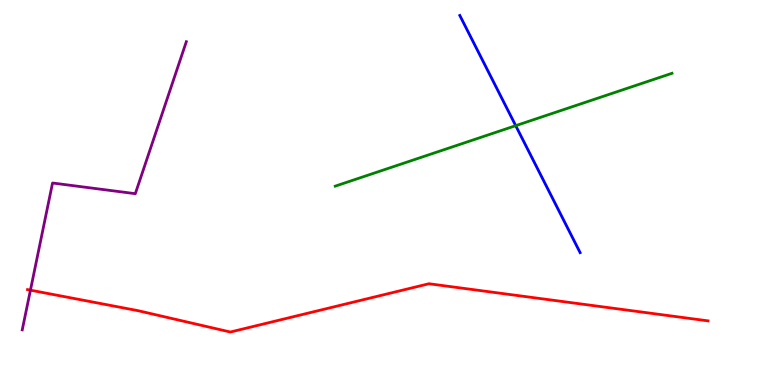[{'lines': ['blue', 'red'], 'intersections': []}, {'lines': ['green', 'red'], 'intersections': []}, {'lines': ['purple', 'red'], 'intersections': [{'x': 0.393, 'y': 2.46}]}, {'lines': ['blue', 'green'], 'intersections': [{'x': 6.65, 'y': 6.74}]}, {'lines': ['blue', 'purple'], 'intersections': []}, {'lines': ['green', 'purple'], 'intersections': []}]